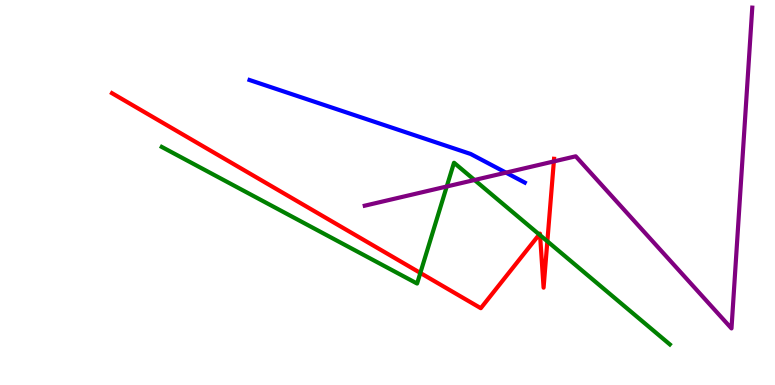[{'lines': ['blue', 'red'], 'intersections': []}, {'lines': ['green', 'red'], 'intersections': [{'x': 5.42, 'y': 2.91}, {'x': 6.96, 'y': 3.91}, {'x': 6.97, 'y': 3.89}, {'x': 7.06, 'y': 3.73}]}, {'lines': ['purple', 'red'], 'intersections': [{'x': 7.15, 'y': 5.81}]}, {'lines': ['blue', 'green'], 'intersections': []}, {'lines': ['blue', 'purple'], 'intersections': [{'x': 6.53, 'y': 5.52}]}, {'lines': ['green', 'purple'], 'intersections': [{'x': 5.76, 'y': 5.16}, {'x': 6.12, 'y': 5.32}]}]